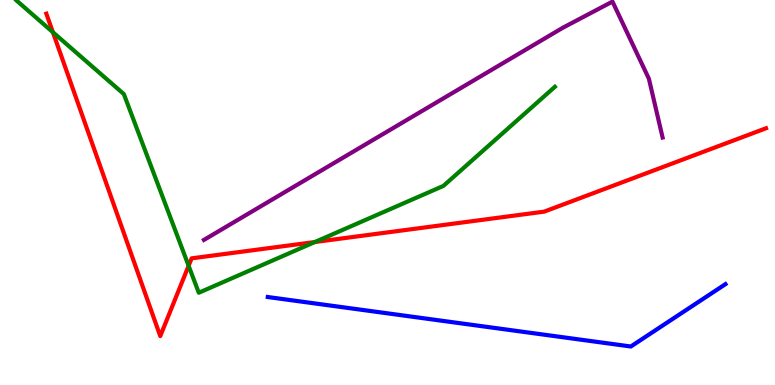[{'lines': ['blue', 'red'], 'intersections': []}, {'lines': ['green', 'red'], 'intersections': [{'x': 0.682, 'y': 9.16}, {'x': 2.43, 'y': 3.1}, {'x': 4.06, 'y': 3.71}]}, {'lines': ['purple', 'red'], 'intersections': []}, {'lines': ['blue', 'green'], 'intersections': []}, {'lines': ['blue', 'purple'], 'intersections': []}, {'lines': ['green', 'purple'], 'intersections': []}]